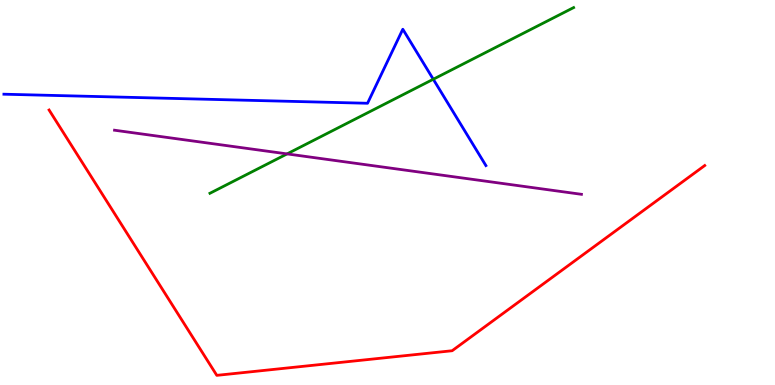[{'lines': ['blue', 'red'], 'intersections': []}, {'lines': ['green', 'red'], 'intersections': []}, {'lines': ['purple', 'red'], 'intersections': []}, {'lines': ['blue', 'green'], 'intersections': [{'x': 5.59, 'y': 7.94}]}, {'lines': ['blue', 'purple'], 'intersections': []}, {'lines': ['green', 'purple'], 'intersections': [{'x': 3.7, 'y': 6.0}]}]